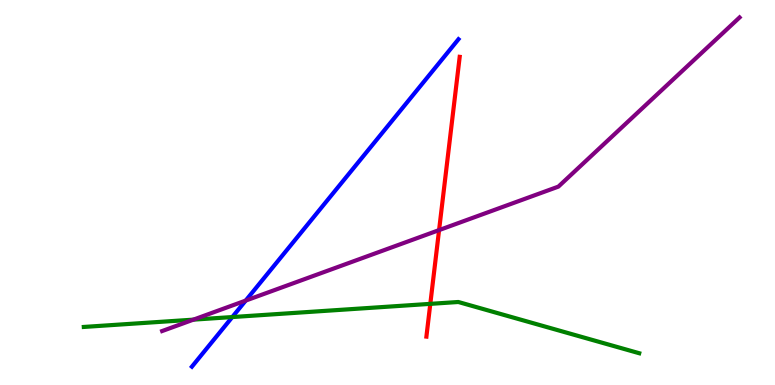[{'lines': ['blue', 'red'], 'intersections': []}, {'lines': ['green', 'red'], 'intersections': [{'x': 5.55, 'y': 2.11}]}, {'lines': ['purple', 'red'], 'intersections': [{'x': 5.67, 'y': 4.02}]}, {'lines': ['blue', 'green'], 'intersections': [{'x': 3.0, 'y': 1.76}]}, {'lines': ['blue', 'purple'], 'intersections': [{'x': 3.17, 'y': 2.19}]}, {'lines': ['green', 'purple'], 'intersections': [{'x': 2.5, 'y': 1.7}]}]